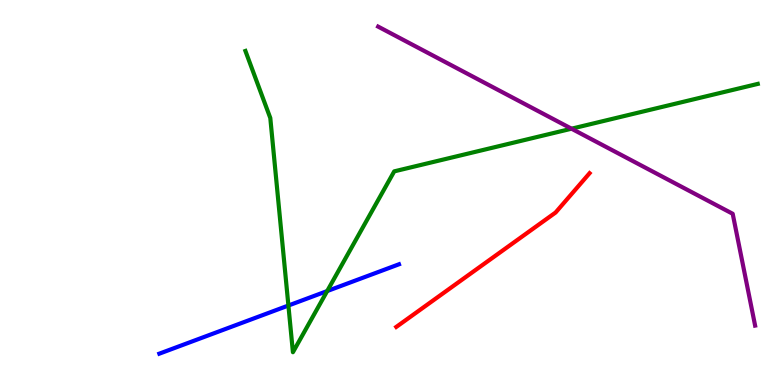[{'lines': ['blue', 'red'], 'intersections': []}, {'lines': ['green', 'red'], 'intersections': []}, {'lines': ['purple', 'red'], 'intersections': []}, {'lines': ['blue', 'green'], 'intersections': [{'x': 3.72, 'y': 2.06}, {'x': 4.22, 'y': 2.44}]}, {'lines': ['blue', 'purple'], 'intersections': []}, {'lines': ['green', 'purple'], 'intersections': [{'x': 7.37, 'y': 6.66}]}]